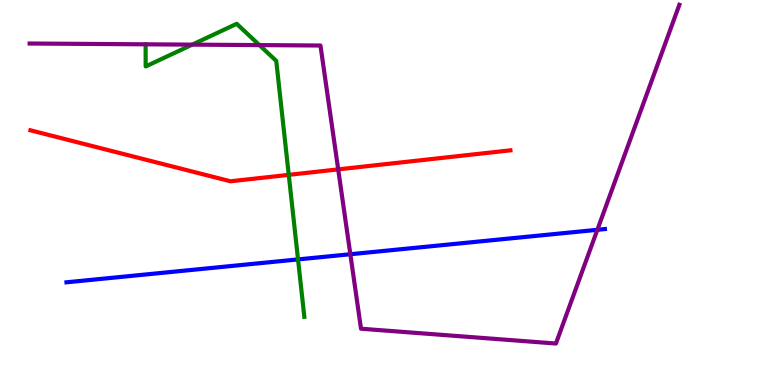[{'lines': ['blue', 'red'], 'intersections': []}, {'lines': ['green', 'red'], 'intersections': [{'x': 3.73, 'y': 5.46}]}, {'lines': ['purple', 'red'], 'intersections': [{'x': 4.36, 'y': 5.6}]}, {'lines': ['blue', 'green'], 'intersections': [{'x': 3.85, 'y': 3.26}]}, {'lines': ['blue', 'purple'], 'intersections': [{'x': 4.52, 'y': 3.4}, {'x': 7.71, 'y': 4.03}]}, {'lines': ['green', 'purple'], 'intersections': [{'x': 2.48, 'y': 8.84}, {'x': 3.35, 'y': 8.83}]}]